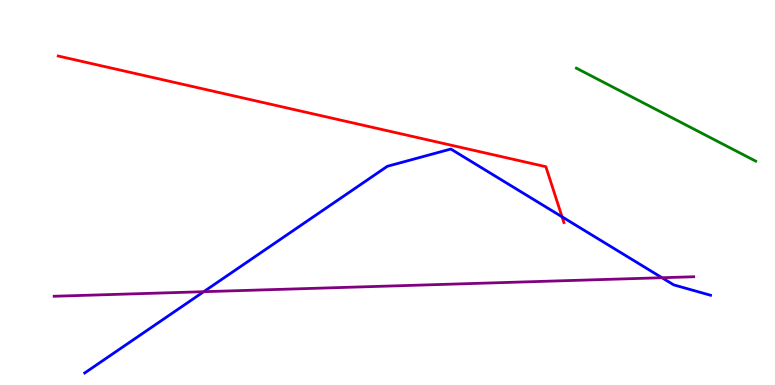[{'lines': ['blue', 'red'], 'intersections': [{'x': 7.25, 'y': 4.37}]}, {'lines': ['green', 'red'], 'intersections': []}, {'lines': ['purple', 'red'], 'intersections': []}, {'lines': ['blue', 'green'], 'intersections': []}, {'lines': ['blue', 'purple'], 'intersections': [{'x': 2.63, 'y': 2.42}, {'x': 8.54, 'y': 2.79}]}, {'lines': ['green', 'purple'], 'intersections': []}]